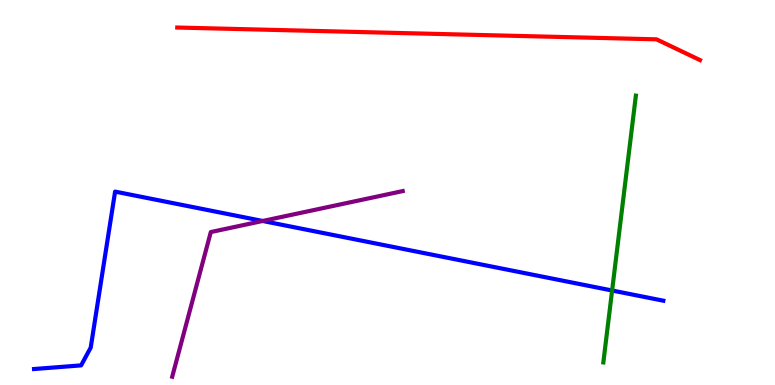[{'lines': ['blue', 'red'], 'intersections': []}, {'lines': ['green', 'red'], 'intersections': []}, {'lines': ['purple', 'red'], 'intersections': []}, {'lines': ['blue', 'green'], 'intersections': [{'x': 7.9, 'y': 2.45}]}, {'lines': ['blue', 'purple'], 'intersections': [{'x': 3.39, 'y': 4.26}]}, {'lines': ['green', 'purple'], 'intersections': []}]